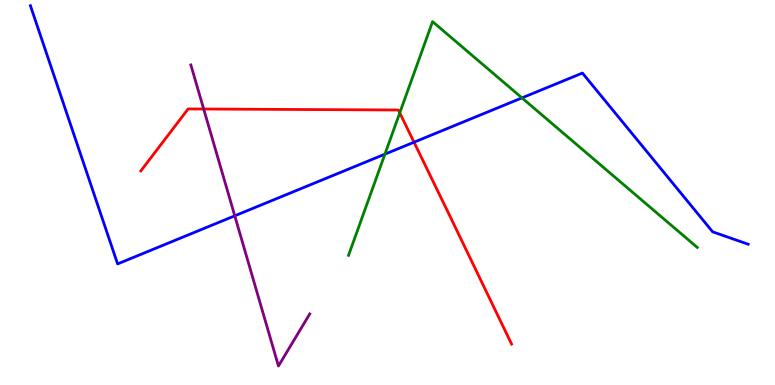[{'lines': ['blue', 'red'], 'intersections': [{'x': 5.34, 'y': 6.31}]}, {'lines': ['green', 'red'], 'intersections': [{'x': 5.16, 'y': 7.07}]}, {'lines': ['purple', 'red'], 'intersections': [{'x': 2.63, 'y': 7.17}]}, {'lines': ['blue', 'green'], 'intersections': [{'x': 4.97, 'y': 6.0}, {'x': 6.74, 'y': 7.46}]}, {'lines': ['blue', 'purple'], 'intersections': [{'x': 3.03, 'y': 4.39}]}, {'lines': ['green', 'purple'], 'intersections': []}]